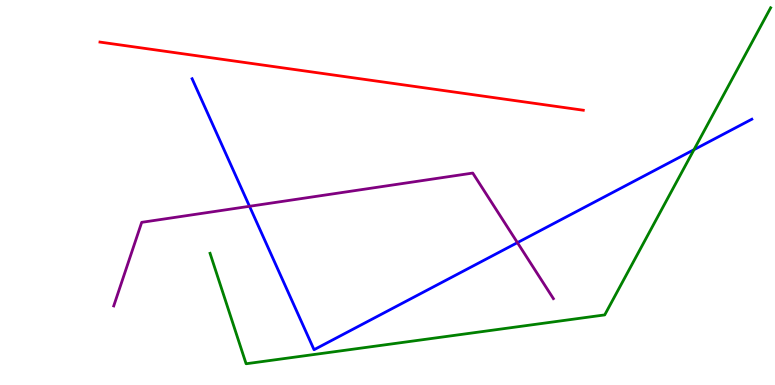[{'lines': ['blue', 'red'], 'intersections': []}, {'lines': ['green', 'red'], 'intersections': []}, {'lines': ['purple', 'red'], 'intersections': []}, {'lines': ['blue', 'green'], 'intersections': [{'x': 8.95, 'y': 6.11}]}, {'lines': ['blue', 'purple'], 'intersections': [{'x': 3.22, 'y': 4.64}, {'x': 6.68, 'y': 3.7}]}, {'lines': ['green', 'purple'], 'intersections': []}]